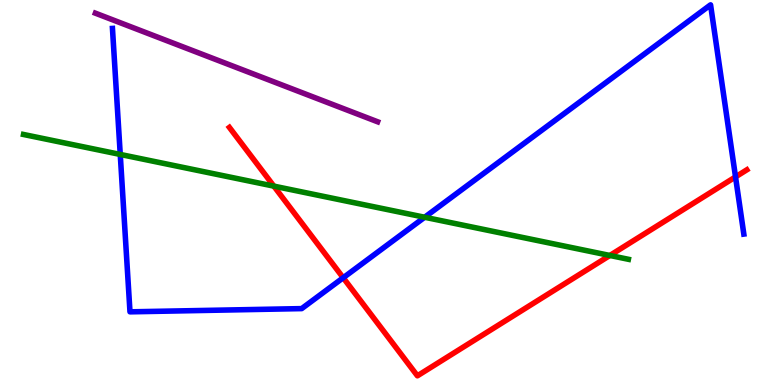[{'lines': ['blue', 'red'], 'intersections': [{'x': 4.43, 'y': 2.79}, {'x': 9.49, 'y': 5.41}]}, {'lines': ['green', 'red'], 'intersections': [{'x': 3.53, 'y': 5.17}, {'x': 7.87, 'y': 3.36}]}, {'lines': ['purple', 'red'], 'intersections': []}, {'lines': ['blue', 'green'], 'intersections': [{'x': 1.55, 'y': 5.99}, {'x': 5.48, 'y': 4.36}]}, {'lines': ['blue', 'purple'], 'intersections': []}, {'lines': ['green', 'purple'], 'intersections': []}]